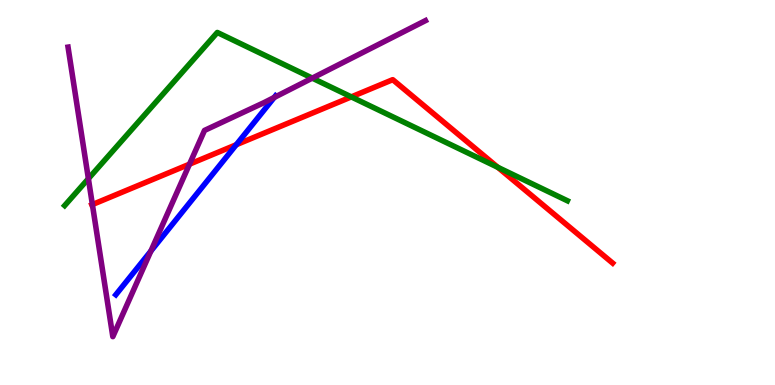[{'lines': ['blue', 'red'], 'intersections': [{'x': 3.05, 'y': 6.24}]}, {'lines': ['green', 'red'], 'intersections': [{'x': 4.53, 'y': 7.48}, {'x': 6.42, 'y': 5.65}]}, {'lines': ['purple', 'red'], 'intersections': [{'x': 1.19, 'y': 4.69}, {'x': 2.45, 'y': 5.74}]}, {'lines': ['blue', 'green'], 'intersections': []}, {'lines': ['blue', 'purple'], 'intersections': [{'x': 1.95, 'y': 3.48}, {'x': 3.54, 'y': 7.47}]}, {'lines': ['green', 'purple'], 'intersections': [{'x': 1.14, 'y': 5.36}, {'x': 4.03, 'y': 7.97}]}]